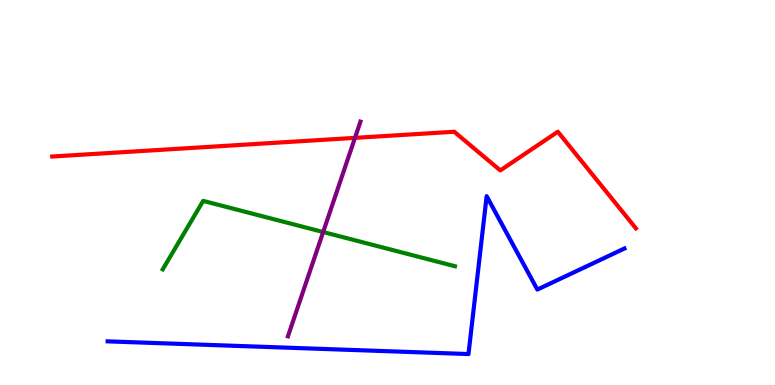[{'lines': ['blue', 'red'], 'intersections': []}, {'lines': ['green', 'red'], 'intersections': []}, {'lines': ['purple', 'red'], 'intersections': [{'x': 4.58, 'y': 6.42}]}, {'lines': ['blue', 'green'], 'intersections': []}, {'lines': ['blue', 'purple'], 'intersections': []}, {'lines': ['green', 'purple'], 'intersections': [{'x': 4.17, 'y': 3.97}]}]